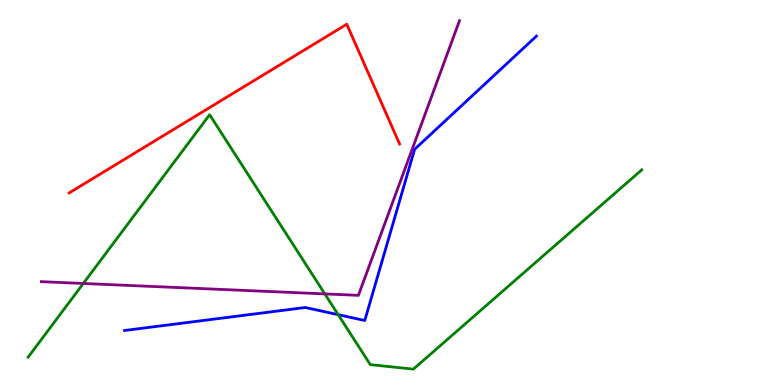[{'lines': ['blue', 'red'], 'intersections': []}, {'lines': ['green', 'red'], 'intersections': []}, {'lines': ['purple', 'red'], 'intersections': []}, {'lines': ['blue', 'green'], 'intersections': [{'x': 4.36, 'y': 1.83}]}, {'lines': ['blue', 'purple'], 'intersections': []}, {'lines': ['green', 'purple'], 'intersections': [{'x': 1.07, 'y': 2.64}, {'x': 4.19, 'y': 2.37}]}]